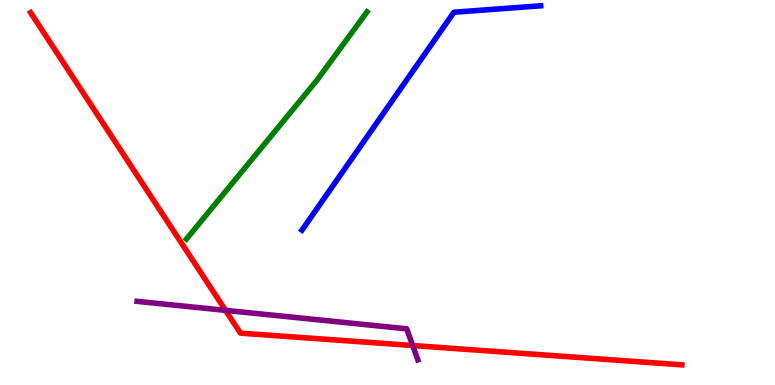[{'lines': ['blue', 'red'], 'intersections': []}, {'lines': ['green', 'red'], 'intersections': []}, {'lines': ['purple', 'red'], 'intersections': [{'x': 2.91, 'y': 1.94}, {'x': 5.33, 'y': 1.03}]}, {'lines': ['blue', 'green'], 'intersections': []}, {'lines': ['blue', 'purple'], 'intersections': []}, {'lines': ['green', 'purple'], 'intersections': []}]